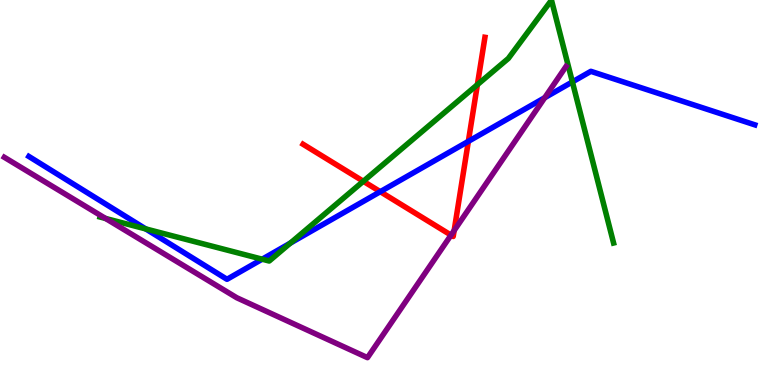[{'lines': ['blue', 'red'], 'intersections': [{'x': 4.91, 'y': 5.02}, {'x': 6.04, 'y': 6.33}]}, {'lines': ['green', 'red'], 'intersections': [{'x': 4.69, 'y': 5.29}, {'x': 6.16, 'y': 7.8}]}, {'lines': ['purple', 'red'], 'intersections': [{'x': 5.82, 'y': 3.89}, {'x': 5.86, 'y': 4.01}]}, {'lines': ['blue', 'green'], 'intersections': [{'x': 1.88, 'y': 4.05}, {'x': 3.38, 'y': 3.27}, {'x': 3.75, 'y': 3.69}, {'x': 7.39, 'y': 7.87}]}, {'lines': ['blue', 'purple'], 'intersections': [{'x': 7.03, 'y': 7.46}]}, {'lines': ['green', 'purple'], 'intersections': [{'x': 1.36, 'y': 4.33}]}]